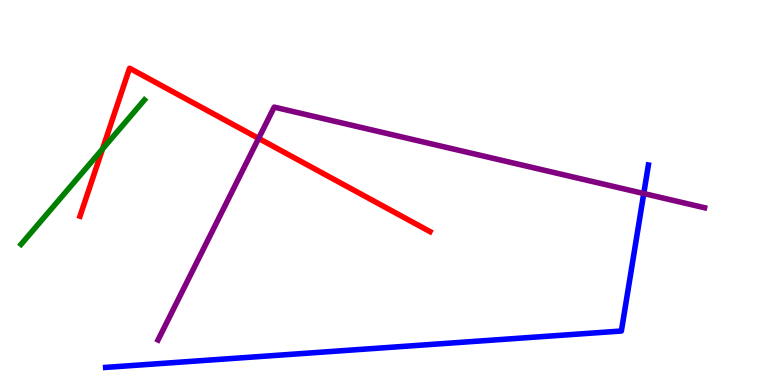[{'lines': ['blue', 'red'], 'intersections': []}, {'lines': ['green', 'red'], 'intersections': [{'x': 1.32, 'y': 6.13}]}, {'lines': ['purple', 'red'], 'intersections': [{'x': 3.34, 'y': 6.41}]}, {'lines': ['blue', 'green'], 'intersections': []}, {'lines': ['blue', 'purple'], 'intersections': [{'x': 8.31, 'y': 4.97}]}, {'lines': ['green', 'purple'], 'intersections': []}]